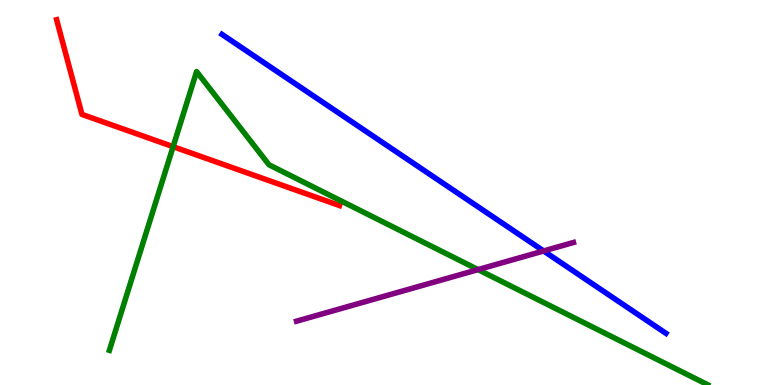[{'lines': ['blue', 'red'], 'intersections': []}, {'lines': ['green', 'red'], 'intersections': [{'x': 2.23, 'y': 6.19}]}, {'lines': ['purple', 'red'], 'intersections': []}, {'lines': ['blue', 'green'], 'intersections': []}, {'lines': ['blue', 'purple'], 'intersections': [{'x': 7.01, 'y': 3.48}]}, {'lines': ['green', 'purple'], 'intersections': [{'x': 6.17, 'y': 3.0}]}]